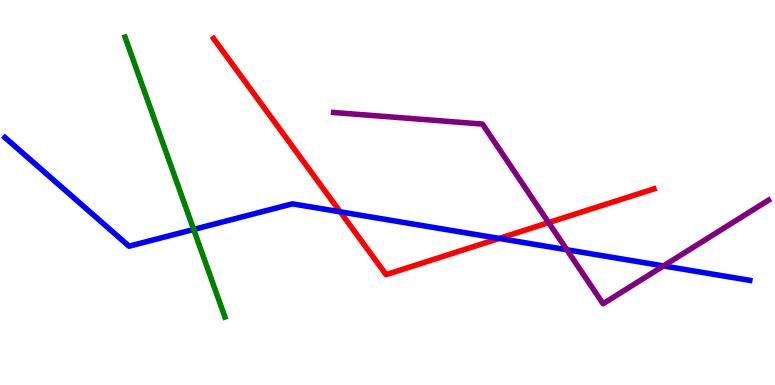[{'lines': ['blue', 'red'], 'intersections': [{'x': 4.39, 'y': 4.5}, {'x': 6.44, 'y': 3.81}]}, {'lines': ['green', 'red'], 'intersections': []}, {'lines': ['purple', 'red'], 'intersections': [{'x': 7.08, 'y': 4.22}]}, {'lines': ['blue', 'green'], 'intersections': [{'x': 2.5, 'y': 4.04}]}, {'lines': ['blue', 'purple'], 'intersections': [{'x': 7.31, 'y': 3.51}, {'x': 8.56, 'y': 3.09}]}, {'lines': ['green', 'purple'], 'intersections': []}]